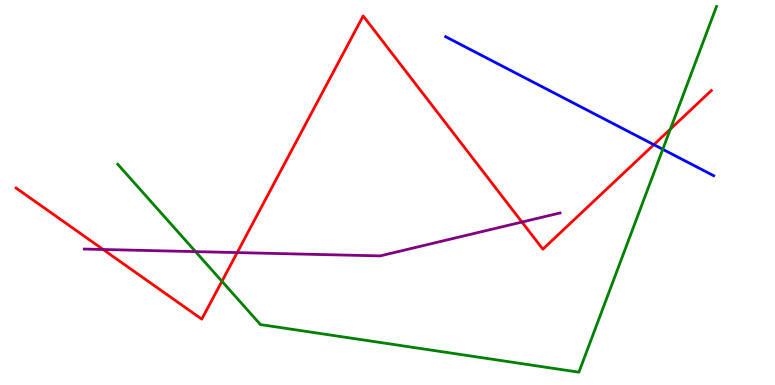[{'lines': ['blue', 'red'], 'intersections': [{'x': 8.44, 'y': 6.24}]}, {'lines': ['green', 'red'], 'intersections': [{'x': 2.86, 'y': 2.69}, {'x': 8.65, 'y': 6.65}]}, {'lines': ['purple', 'red'], 'intersections': [{'x': 1.33, 'y': 3.52}, {'x': 3.06, 'y': 3.44}, {'x': 6.73, 'y': 4.23}]}, {'lines': ['blue', 'green'], 'intersections': [{'x': 8.55, 'y': 6.12}]}, {'lines': ['blue', 'purple'], 'intersections': []}, {'lines': ['green', 'purple'], 'intersections': [{'x': 2.52, 'y': 3.46}]}]